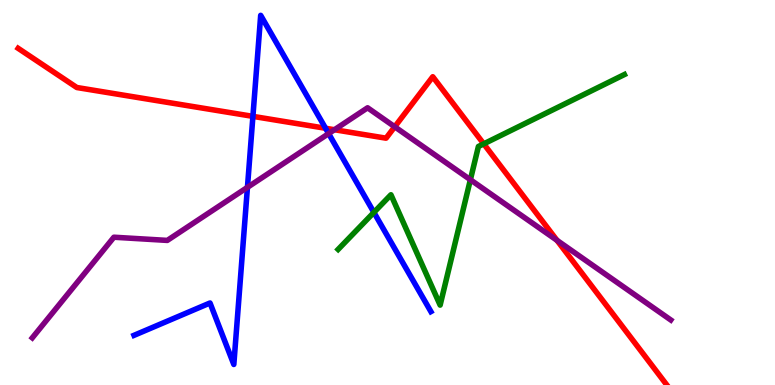[{'lines': ['blue', 'red'], 'intersections': [{'x': 3.26, 'y': 6.98}, {'x': 4.2, 'y': 6.67}]}, {'lines': ['green', 'red'], 'intersections': [{'x': 6.24, 'y': 6.26}]}, {'lines': ['purple', 'red'], 'intersections': [{'x': 4.32, 'y': 6.63}, {'x': 5.09, 'y': 6.71}, {'x': 7.19, 'y': 3.76}]}, {'lines': ['blue', 'green'], 'intersections': [{'x': 4.82, 'y': 4.48}]}, {'lines': ['blue', 'purple'], 'intersections': [{'x': 3.19, 'y': 5.13}, {'x': 4.24, 'y': 6.53}]}, {'lines': ['green', 'purple'], 'intersections': [{'x': 6.07, 'y': 5.33}]}]